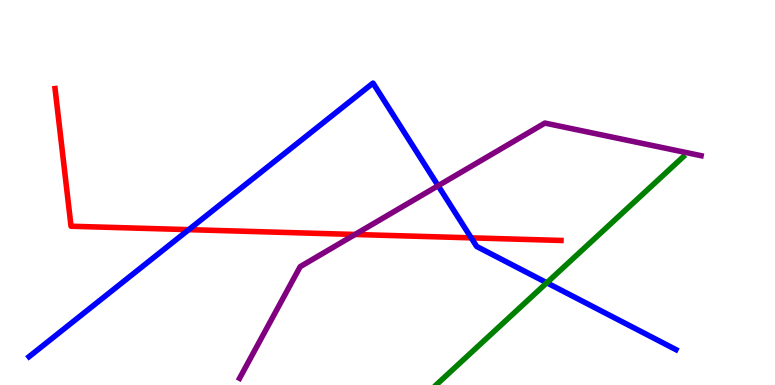[{'lines': ['blue', 'red'], 'intersections': [{'x': 2.44, 'y': 4.04}, {'x': 6.08, 'y': 3.82}]}, {'lines': ['green', 'red'], 'intersections': []}, {'lines': ['purple', 'red'], 'intersections': [{'x': 4.58, 'y': 3.91}]}, {'lines': ['blue', 'green'], 'intersections': [{'x': 7.06, 'y': 2.66}]}, {'lines': ['blue', 'purple'], 'intersections': [{'x': 5.65, 'y': 5.18}]}, {'lines': ['green', 'purple'], 'intersections': []}]